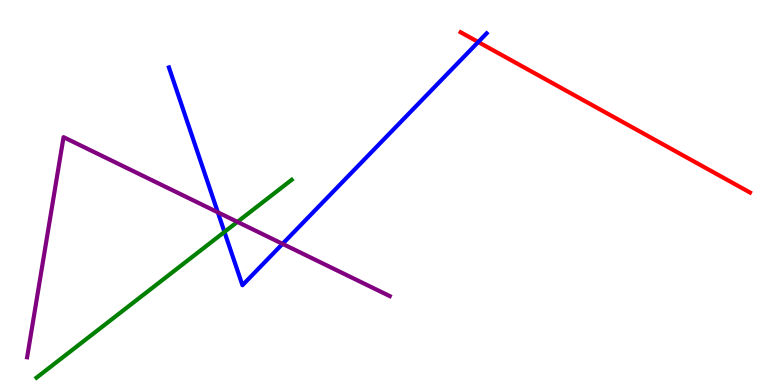[{'lines': ['blue', 'red'], 'intersections': [{'x': 6.17, 'y': 8.91}]}, {'lines': ['green', 'red'], 'intersections': []}, {'lines': ['purple', 'red'], 'intersections': []}, {'lines': ['blue', 'green'], 'intersections': [{'x': 2.9, 'y': 3.98}]}, {'lines': ['blue', 'purple'], 'intersections': [{'x': 2.81, 'y': 4.48}, {'x': 3.65, 'y': 3.67}]}, {'lines': ['green', 'purple'], 'intersections': [{'x': 3.06, 'y': 4.24}]}]